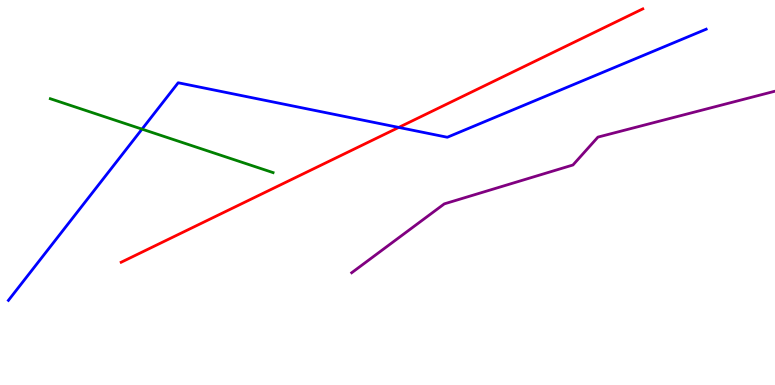[{'lines': ['blue', 'red'], 'intersections': [{'x': 5.15, 'y': 6.69}]}, {'lines': ['green', 'red'], 'intersections': []}, {'lines': ['purple', 'red'], 'intersections': []}, {'lines': ['blue', 'green'], 'intersections': [{'x': 1.83, 'y': 6.65}]}, {'lines': ['blue', 'purple'], 'intersections': []}, {'lines': ['green', 'purple'], 'intersections': []}]